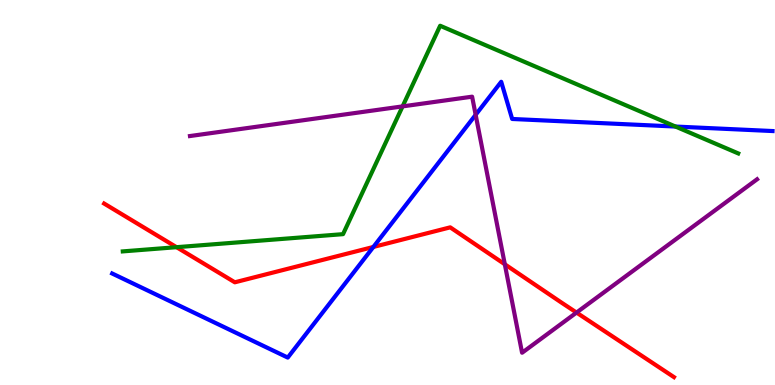[{'lines': ['blue', 'red'], 'intersections': [{'x': 4.82, 'y': 3.59}]}, {'lines': ['green', 'red'], 'intersections': [{'x': 2.28, 'y': 3.58}]}, {'lines': ['purple', 'red'], 'intersections': [{'x': 6.51, 'y': 3.14}, {'x': 7.44, 'y': 1.88}]}, {'lines': ['blue', 'green'], 'intersections': [{'x': 8.72, 'y': 6.71}]}, {'lines': ['blue', 'purple'], 'intersections': [{'x': 6.14, 'y': 7.02}]}, {'lines': ['green', 'purple'], 'intersections': [{'x': 5.19, 'y': 7.24}]}]